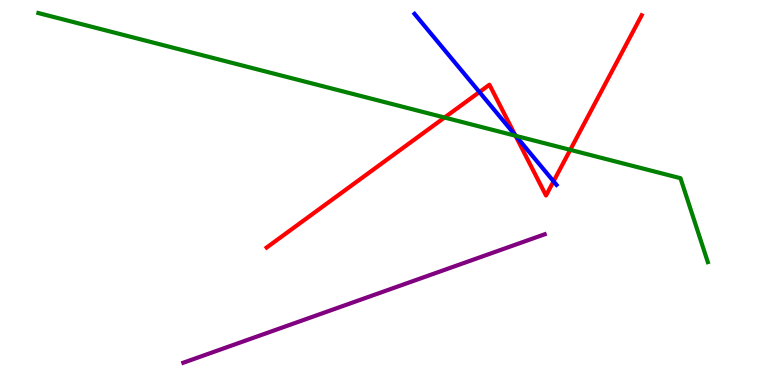[{'lines': ['blue', 'red'], 'intersections': [{'x': 6.19, 'y': 7.61}, {'x': 6.65, 'y': 6.49}, {'x': 7.14, 'y': 5.29}]}, {'lines': ['green', 'red'], 'intersections': [{'x': 5.74, 'y': 6.95}, {'x': 6.65, 'y': 6.47}, {'x': 7.36, 'y': 6.11}]}, {'lines': ['purple', 'red'], 'intersections': []}, {'lines': ['blue', 'green'], 'intersections': [{'x': 6.66, 'y': 6.47}]}, {'lines': ['blue', 'purple'], 'intersections': []}, {'lines': ['green', 'purple'], 'intersections': []}]